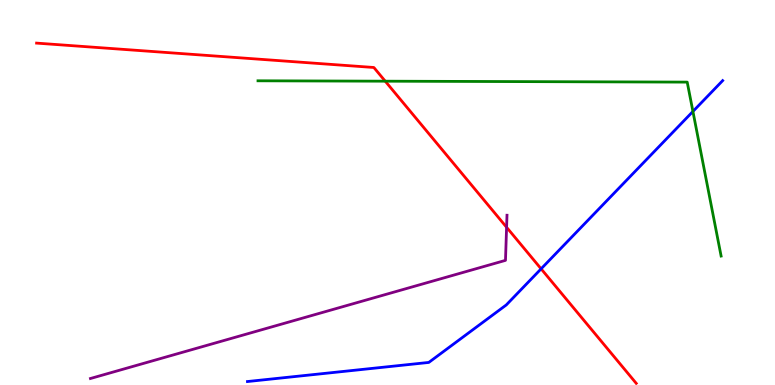[{'lines': ['blue', 'red'], 'intersections': [{'x': 6.98, 'y': 3.02}]}, {'lines': ['green', 'red'], 'intersections': [{'x': 4.97, 'y': 7.89}]}, {'lines': ['purple', 'red'], 'intersections': [{'x': 6.54, 'y': 4.1}]}, {'lines': ['blue', 'green'], 'intersections': [{'x': 8.94, 'y': 7.11}]}, {'lines': ['blue', 'purple'], 'intersections': []}, {'lines': ['green', 'purple'], 'intersections': []}]